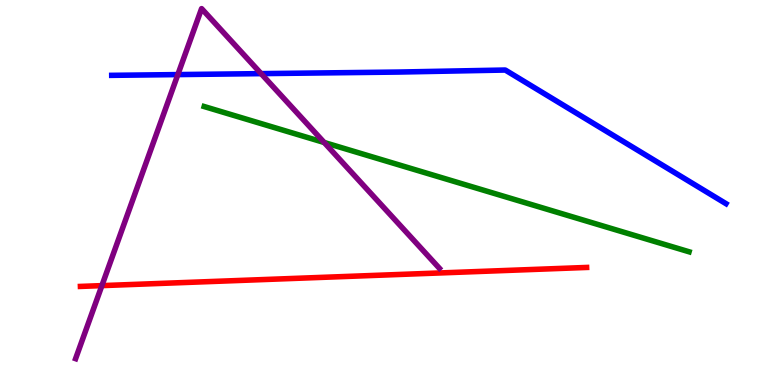[{'lines': ['blue', 'red'], 'intersections': []}, {'lines': ['green', 'red'], 'intersections': []}, {'lines': ['purple', 'red'], 'intersections': [{'x': 1.31, 'y': 2.58}]}, {'lines': ['blue', 'green'], 'intersections': []}, {'lines': ['blue', 'purple'], 'intersections': [{'x': 2.29, 'y': 8.06}, {'x': 3.37, 'y': 8.09}]}, {'lines': ['green', 'purple'], 'intersections': [{'x': 4.18, 'y': 6.3}]}]